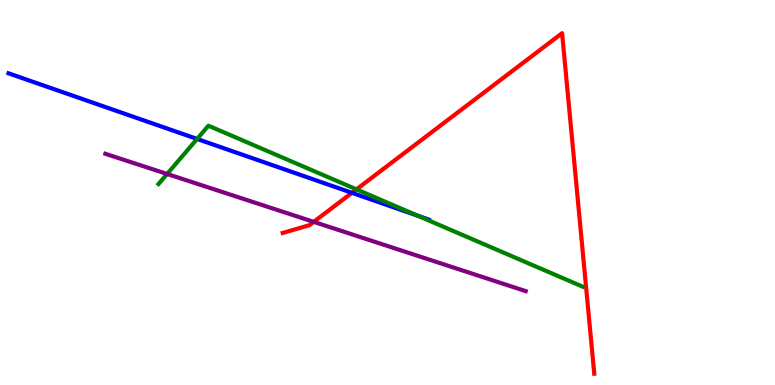[{'lines': ['blue', 'red'], 'intersections': [{'x': 4.54, 'y': 4.99}]}, {'lines': ['green', 'red'], 'intersections': [{'x': 4.6, 'y': 5.08}]}, {'lines': ['purple', 'red'], 'intersections': [{'x': 4.05, 'y': 4.24}]}, {'lines': ['blue', 'green'], 'intersections': [{'x': 2.54, 'y': 6.39}, {'x': 5.39, 'y': 4.4}]}, {'lines': ['blue', 'purple'], 'intersections': []}, {'lines': ['green', 'purple'], 'intersections': [{'x': 2.16, 'y': 5.48}]}]